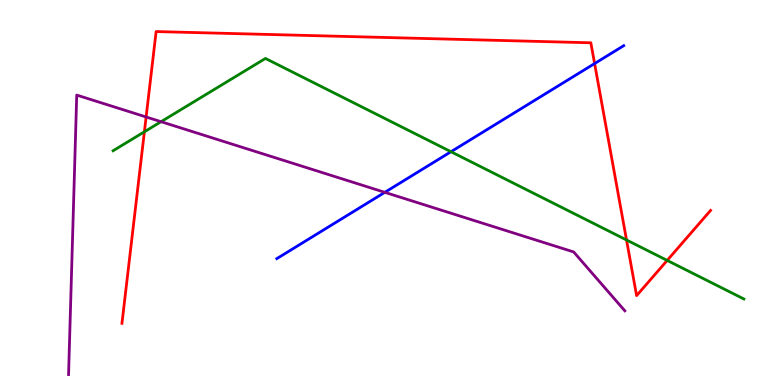[{'lines': ['blue', 'red'], 'intersections': [{'x': 7.67, 'y': 8.35}]}, {'lines': ['green', 'red'], 'intersections': [{'x': 1.86, 'y': 6.58}, {'x': 8.08, 'y': 3.77}, {'x': 8.61, 'y': 3.24}]}, {'lines': ['purple', 'red'], 'intersections': [{'x': 1.89, 'y': 6.96}]}, {'lines': ['blue', 'green'], 'intersections': [{'x': 5.82, 'y': 6.06}]}, {'lines': ['blue', 'purple'], 'intersections': [{'x': 4.97, 'y': 5.0}]}, {'lines': ['green', 'purple'], 'intersections': [{'x': 2.08, 'y': 6.84}]}]